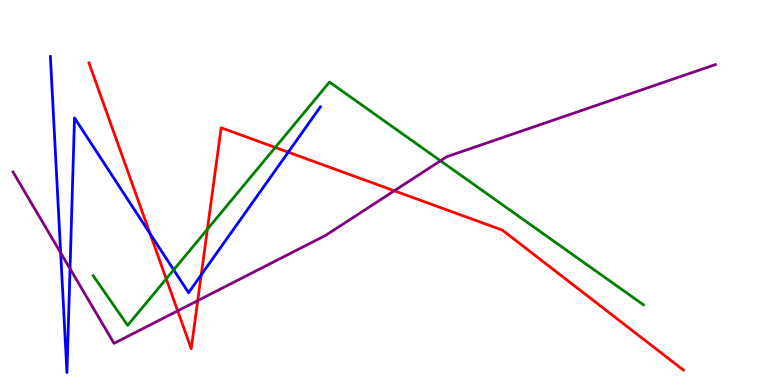[{'lines': ['blue', 'red'], 'intersections': [{'x': 1.94, 'y': 3.93}, {'x': 2.6, 'y': 2.86}, {'x': 3.72, 'y': 6.05}]}, {'lines': ['green', 'red'], 'intersections': [{'x': 2.14, 'y': 2.76}, {'x': 2.68, 'y': 4.05}, {'x': 3.55, 'y': 6.17}]}, {'lines': ['purple', 'red'], 'intersections': [{'x': 2.29, 'y': 1.93}, {'x': 2.55, 'y': 2.19}, {'x': 5.09, 'y': 5.04}]}, {'lines': ['blue', 'green'], 'intersections': [{'x': 2.24, 'y': 2.99}]}, {'lines': ['blue', 'purple'], 'intersections': [{'x': 0.783, 'y': 3.43}, {'x': 0.904, 'y': 3.02}]}, {'lines': ['green', 'purple'], 'intersections': [{'x': 5.68, 'y': 5.82}]}]